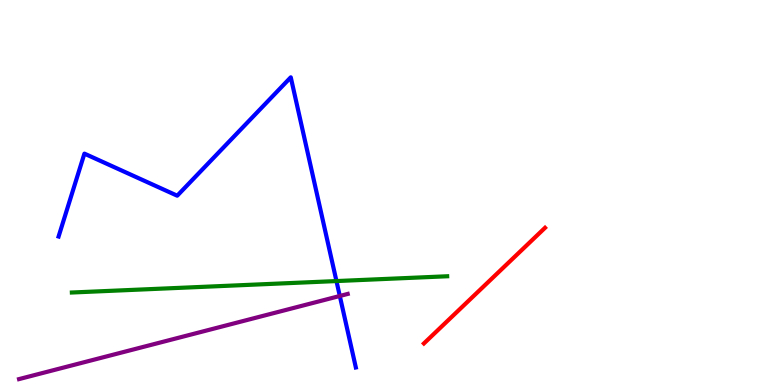[{'lines': ['blue', 'red'], 'intersections': []}, {'lines': ['green', 'red'], 'intersections': []}, {'lines': ['purple', 'red'], 'intersections': []}, {'lines': ['blue', 'green'], 'intersections': [{'x': 4.34, 'y': 2.7}]}, {'lines': ['blue', 'purple'], 'intersections': [{'x': 4.38, 'y': 2.31}]}, {'lines': ['green', 'purple'], 'intersections': []}]